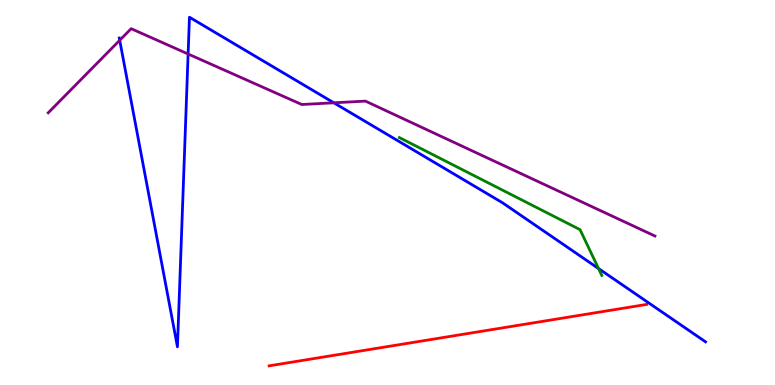[{'lines': ['blue', 'red'], 'intersections': []}, {'lines': ['green', 'red'], 'intersections': []}, {'lines': ['purple', 'red'], 'intersections': []}, {'lines': ['blue', 'green'], 'intersections': [{'x': 7.72, 'y': 3.03}]}, {'lines': ['blue', 'purple'], 'intersections': [{'x': 1.54, 'y': 8.95}, {'x': 2.43, 'y': 8.6}, {'x': 4.31, 'y': 7.33}]}, {'lines': ['green', 'purple'], 'intersections': []}]